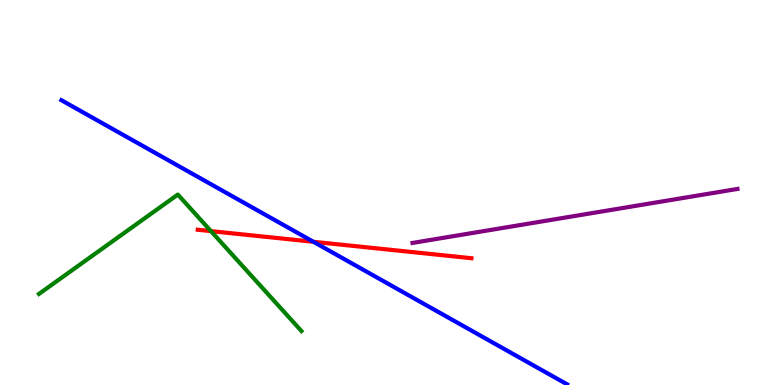[{'lines': ['blue', 'red'], 'intersections': [{'x': 4.04, 'y': 3.72}]}, {'lines': ['green', 'red'], 'intersections': [{'x': 2.72, 'y': 4.0}]}, {'lines': ['purple', 'red'], 'intersections': []}, {'lines': ['blue', 'green'], 'intersections': []}, {'lines': ['blue', 'purple'], 'intersections': []}, {'lines': ['green', 'purple'], 'intersections': []}]